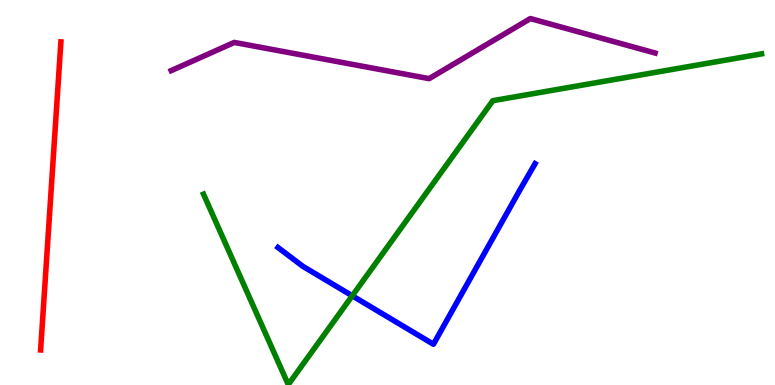[{'lines': ['blue', 'red'], 'intersections': []}, {'lines': ['green', 'red'], 'intersections': []}, {'lines': ['purple', 'red'], 'intersections': []}, {'lines': ['blue', 'green'], 'intersections': [{'x': 4.55, 'y': 2.32}]}, {'lines': ['blue', 'purple'], 'intersections': []}, {'lines': ['green', 'purple'], 'intersections': []}]